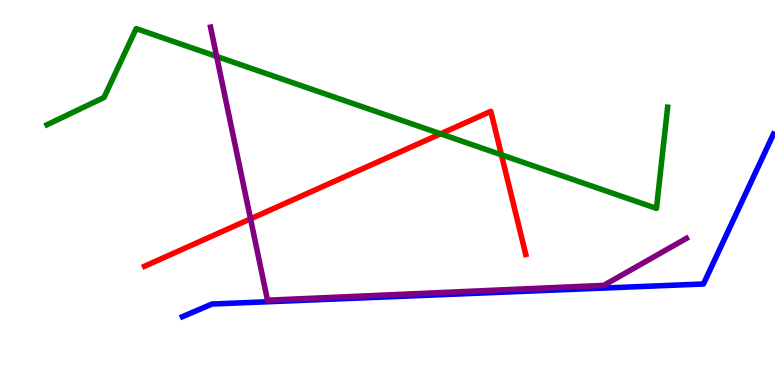[{'lines': ['blue', 'red'], 'intersections': []}, {'lines': ['green', 'red'], 'intersections': [{'x': 5.69, 'y': 6.52}, {'x': 6.47, 'y': 5.98}]}, {'lines': ['purple', 'red'], 'intersections': [{'x': 3.23, 'y': 4.32}]}, {'lines': ['blue', 'green'], 'intersections': []}, {'lines': ['blue', 'purple'], 'intersections': []}, {'lines': ['green', 'purple'], 'intersections': [{'x': 2.8, 'y': 8.53}]}]